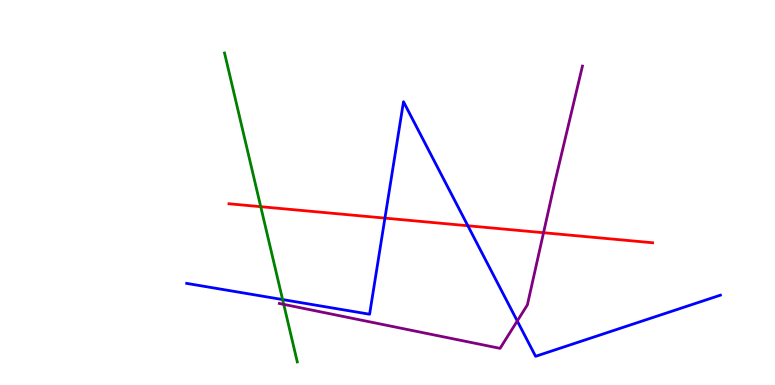[{'lines': ['blue', 'red'], 'intersections': [{'x': 4.97, 'y': 4.33}, {'x': 6.04, 'y': 4.14}]}, {'lines': ['green', 'red'], 'intersections': [{'x': 3.36, 'y': 4.63}]}, {'lines': ['purple', 'red'], 'intersections': [{'x': 7.01, 'y': 3.96}]}, {'lines': ['blue', 'green'], 'intersections': [{'x': 3.65, 'y': 2.22}]}, {'lines': ['blue', 'purple'], 'intersections': [{'x': 6.67, 'y': 1.66}]}, {'lines': ['green', 'purple'], 'intersections': [{'x': 3.66, 'y': 2.09}]}]